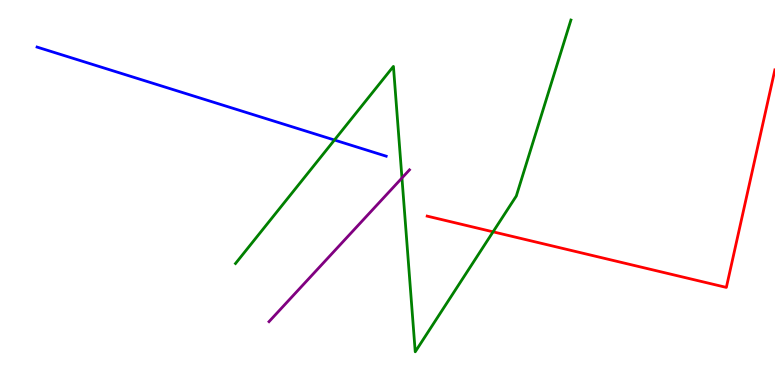[{'lines': ['blue', 'red'], 'intersections': []}, {'lines': ['green', 'red'], 'intersections': [{'x': 6.36, 'y': 3.98}]}, {'lines': ['purple', 'red'], 'intersections': []}, {'lines': ['blue', 'green'], 'intersections': [{'x': 4.32, 'y': 6.36}]}, {'lines': ['blue', 'purple'], 'intersections': []}, {'lines': ['green', 'purple'], 'intersections': [{'x': 5.19, 'y': 5.38}]}]